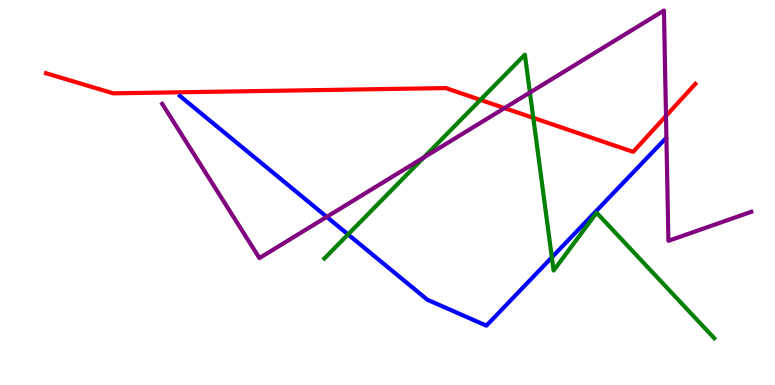[{'lines': ['blue', 'red'], 'intersections': []}, {'lines': ['green', 'red'], 'intersections': [{'x': 6.2, 'y': 7.41}, {'x': 6.88, 'y': 6.94}]}, {'lines': ['purple', 'red'], 'intersections': [{'x': 6.51, 'y': 7.19}, {'x': 8.59, 'y': 6.99}]}, {'lines': ['blue', 'green'], 'intersections': [{'x': 4.49, 'y': 3.91}, {'x': 7.12, 'y': 3.32}]}, {'lines': ['blue', 'purple'], 'intersections': [{'x': 4.22, 'y': 4.37}]}, {'lines': ['green', 'purple'], 'intersections': [{'x': 5.47, 'y': 5.91}, {'x': 6.84, 'y': 7.6}]}]